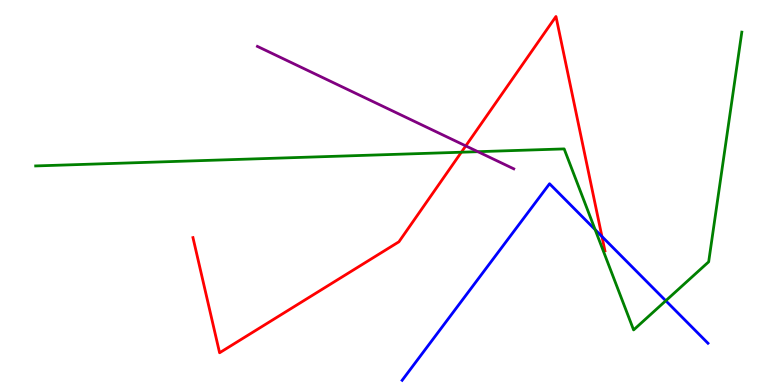[{'lines': ['blue', 'red'], 'intersections': [{'x': 7.77, 'y': 3.86}]}, {'lines': ['green', 'red'], 'intersections': [{'x': 5.95, 'y': 6.05}]}, {'lines': ['purple', 'red'], 'intersections': [{'x': 6.01, 'y': 6.21}]}, {'lines': ['blue', 'green'], 'intersections': [{'x': 7.68, 'y': 4.04}, {'x': 8.59, 'y': 2.19}]}, {'lines': ['blue', 'purple'], 'intersections': []}, {'lines': ['green', 'purple'], 'intersections': [{'x': 6.17, 'y': 6.06}]}]